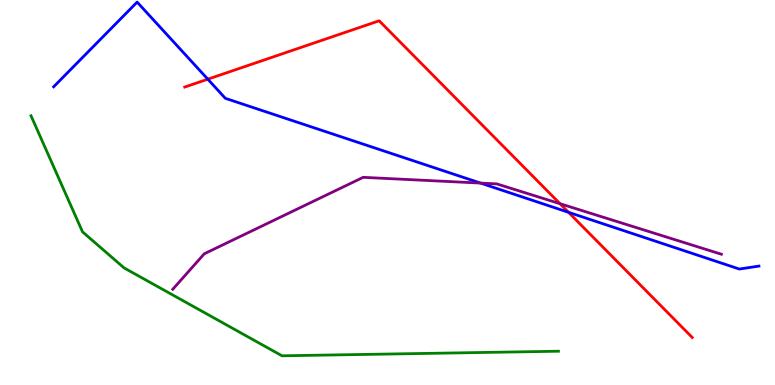[{'lines': ['blue', 'red'], 'intersections': [{'x': 2.68, 'y': 7.94}, {'x': 7.34, 'y': 4.49}]}, {'lines': ['green', 'red'], 'intersections': []}, {'lines': ['purple', 'red'], 'intersections': [{'x': 7.23, 'y': 4.71}]}, {'lines': ['blue', 'green'], 'intersections': []}, {'lines': ['blue', 'purple'], 'intersections': [{'x': 6.2, 'y': 5.24}]}, {'lines': ['green', 'purple'], 'intersections': []}]